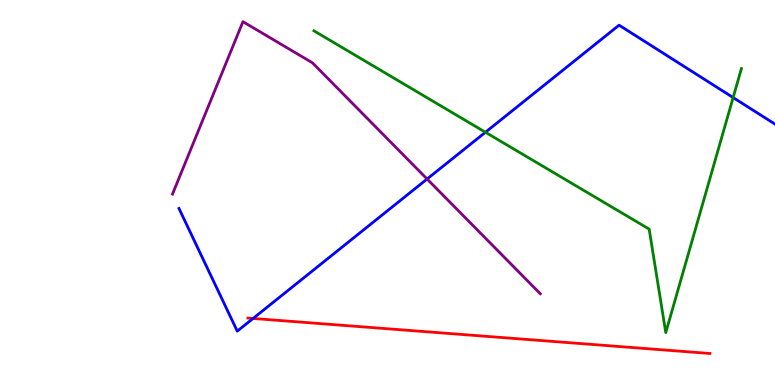[{'lines': ['blue', 'red'], 'intersections': [{'x': 3.27, 'y': 1.73}]}, {'lines': ['green', 'red'], 'intersections': []}, {'lines': ['purple', 'red'], 'intersections': []}, {'lines': ['blue', 'green'], 'intersections': [{'x': 6.26, 'y': 6.56}, {'x': 9.46, 'y': 7.47}]}, {'lines': ['blue', 'purple'], 'intersections': [{'x': 5.51, 'y': 5.35}]}, {'lines': ['green', 'purple'], 'intersections': []}]